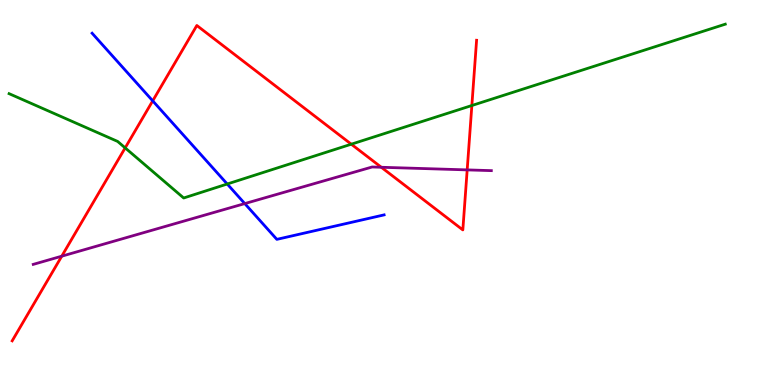[{'lines': ['blue', 'red'], 'intersections': [{'x': 1.97, 'y': 7.38}]}, {'lines': ['green', 'red'], 'intersections': [{'x': 1.62, 'y': 6.16}, {'x': 4.53, 'y': 6.25}, {'x': 6.09, 'y': 7.26}]}, {'lines': ['purple', 'red'], 'intersections': [{'x': 0.797, 'y': 3.35}, {'x': 4.92, 'y': 5.66}, {'x': 6.03, 'y': 5.59}]}, {'lines': ['blue', 'green'], 'intersections': [{'x': 2.93, 'y': 5.22}]}, {'lines': ['blue', 'purple'], 'intersections': [{'x': 3.16, 'y': 4.71}]}, {'lines': ['green', 'purple'], 'intersections': []}]